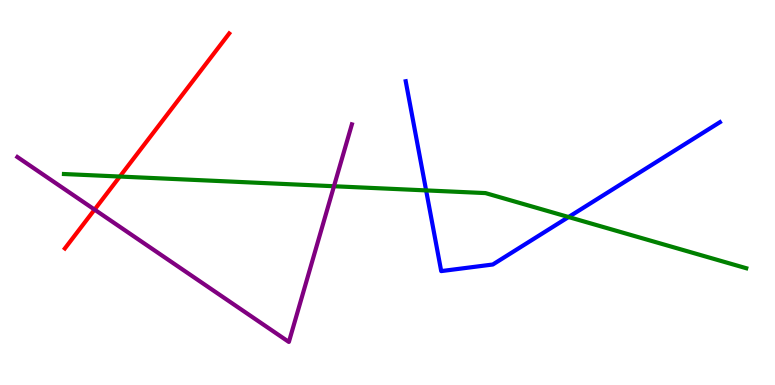[{'lines': ['blue', 'red'], 'intersections': []}, {'lines': ['green', 'red'], 'intersections': [{'x': 1.55, 'y': 5.41}]}, {'lines': ['purple', 'red'], 'intersections': [{'x': 1.22, 'y': 4.56}]}, {'lines': ['blue', 'green'], 'intersections': [{'x': 5.5, 'y': 5.05}, {'x': 7.34, 'y': 4.36}]}, {'lines': ['blue', 'purple'], 'intersections': []}, {'lines': ['green', 'purple'], 'intersections': [{'x': 4.31, 'y': 5.16}]}]